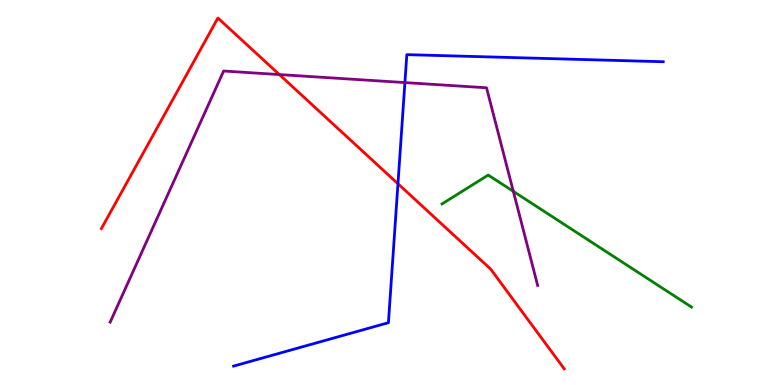[{'lines': ['blue', 'red'], 'intersections': [{'x': 5.13, 'y': 5.23}]}, {'lines': ['green', 'red'], 'intersections': []}, {'lines': ['purple', 'red'], 'intersections': [{'x': 3.6, 'y': 8.06}]}, {'lines': ['blue', 'green'], 'intersections': []}, {'lines': ['blue', 'purple'], 'intersections': [{'x': 5.22, 'y': 7.86}]}, {'lines': ['green', 'purple'], 'intersections': [{'x': 6.62, 'y': 5.03}]}]